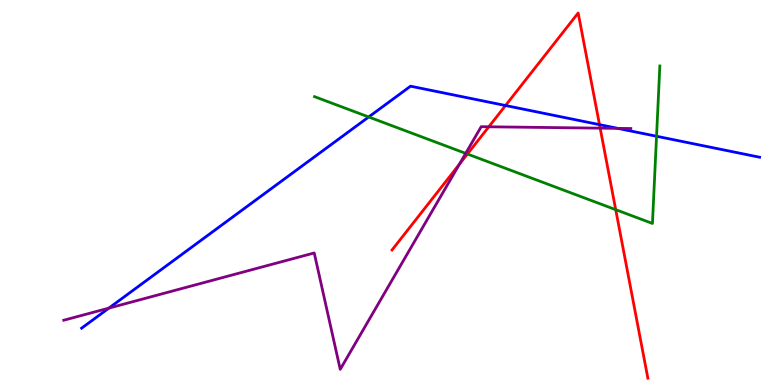[{'lines': ['blue', 'red'], 'intersections': [{'x': 6.52, 'y': 7.26}, {'x': 7.74, 'y': 6.76}]}, {'lines': ['green', 'red'], 'intersections': [{'x': 6.03, 'y': 6.0}, {'x': 7.94, 'y': 4.55}]}, {'lines': ['purple', 'red'], 'intersections': [{'x': 5.93, 'y': 5.73}, {'x': 6.31, 'y': 6.71}, {'x': 7.74, 'y': 6.67}]}, {'lines': ['blue', 'green'], 'intersections': [{'x': 4.76, 'y': 6.96}, {'x': 8.47, 'y': 6.46}]}, {'lines': ['blue', 'purple'], 'intersections': [{'x': 1.4, 'y': 2.0}, {'x': 7.97, 'y': 6.67}]}, {'lines': ['green', 'purple'], 'intersections': [{'x': 6.01, 'y': 6.02}]}]